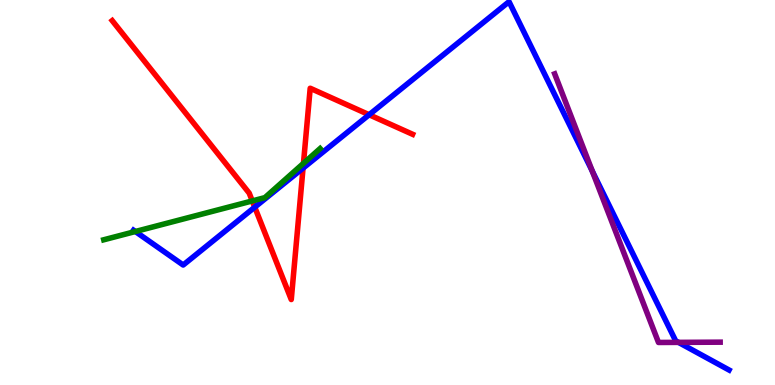[{'lines': ['blue', 'red'], 'intersections': [{'x': 3.29, 'y': 4.62}, {'x': 3.91, 'y': 5.63}, {'x': 4.76, 'y': 7.02}]}, {'lines': ['green', 'red'], 'intersections': [{'x': 3.26, 'y': 4.78}, {'x': 3.92, 'y': 5.76}]}, {'lines': ['purple', 'red'], 'intersections': []}, {'lines': ['blue', 'green'], 'intersections': [{'x': 1.75, 'y': 3.99}]}, {'lines': ['blue', 'purple'], 'intersections': [{'x': 7.64, 'y': 5.56}, {'x': 8.75, 'y': 1.11}]}, {'lines': ['green', 'purple'], 'intersections': []}]